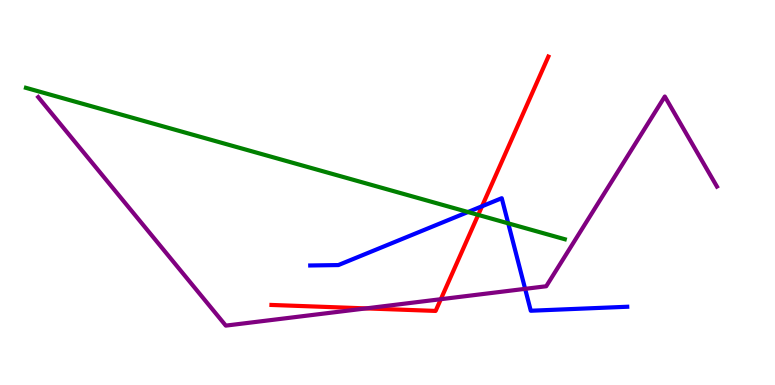[{'lines': ['blue', 'red'], 'intersections': [{'x': 6.22, 'y': 4.64}]}, {'lines': ['green', 'red'], 'intersections': [{'x': 6.17, 'y': 4.42}]}, {'lines': ['purple', 'red'], 'intersections': [{'x': 4.72, 'y': 1.99}, {'x': 5.69, 'y': 2.23}]}, {'lines': ['blue', 'green'], 'intersections': [{'x': 6.04, 'y': 4.49}, {'x': 6.56, 'y': 4.2}]}, {'lines': ['blue', 'purple'], 'intersections': [{'x': 6.78, 'y': 2.5}]}, {'lines': ['green', 'purple'], 'intersections': []}]